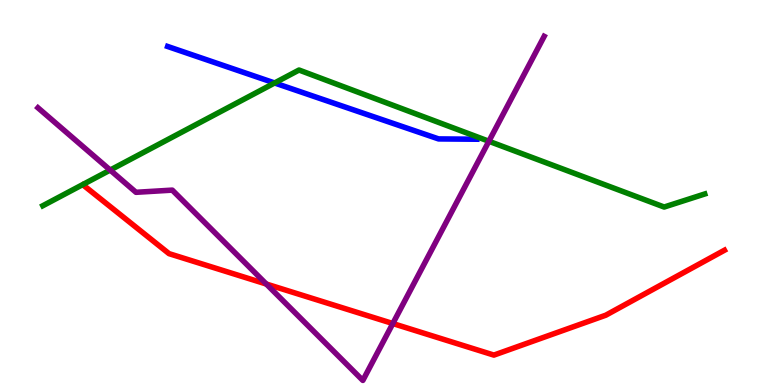[{'lines': ['blue', 'red'], 'intersections': []}, {'lines': ['green', 'red'], 'intersections': []}, {'lines': ['purple', 'red'], 'intersections': [{'x': 3.44, 'y': 2.62}, {'x': 5.07, 'y': 1.6}]}, {'lines': ['blue', 'green'], 'intersections': [{'x': 3.54, 'y': 7.84}]}, {'lines': ['blue', 'purple'], 'intersections': []}, {'lines': ['green', 'purple'], 'intersections': [{'x': 1.42, 'y': 5.58}, {'x': 6.31, 'y': 6.33}]}]